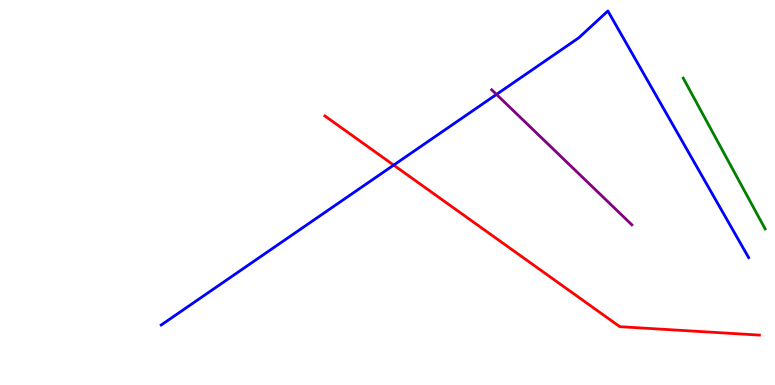[{'lines': ['blue', 'red'], 'intersections': [{'x': 5.08, 'y': 5.71}]}, {'lines': ['green', 'red'], 'intersections': []}, {'lines': ['purple', 'red'], 'intersections': []}, {'lines': ['blue', 'green'], 'intersections': []}, {'lines': ['blue', 'purple'], 'intersections': [{'x': 6.41, 'y': 7.55}]}, {'lines': ['green', 'purple'], 'intersections': []}]